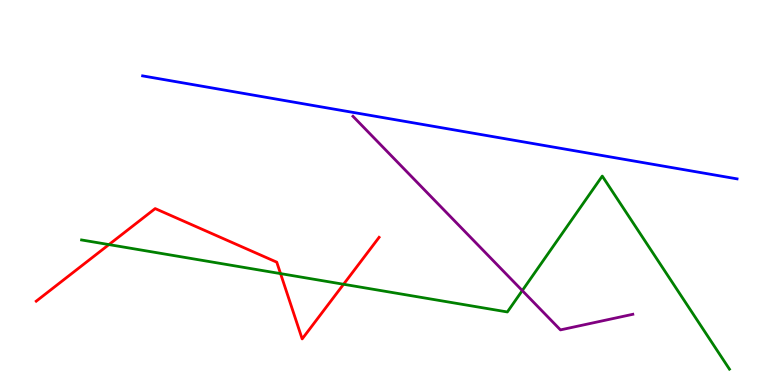[{'lines': ['blue', 'red'], 'intersections': []}, {'lines': ['green', 'red'], 'intersections': [{'x': 1.41, 'y': 3.65}, {'x': 3.62, 'y': 2.89}, {'x': 4.43, 'y': 2.62}]}, {'lines': ['purple', 'red'], 'intersections': []}, {'lines': ['blue', 'green'], 'intersections': []}, {'lines': ['blue', 'purple'], 'intersections': []}, {'lines': ['green', 'purple'], 'intersections': [{'x': 6.74, 'y': 2.45}]}]